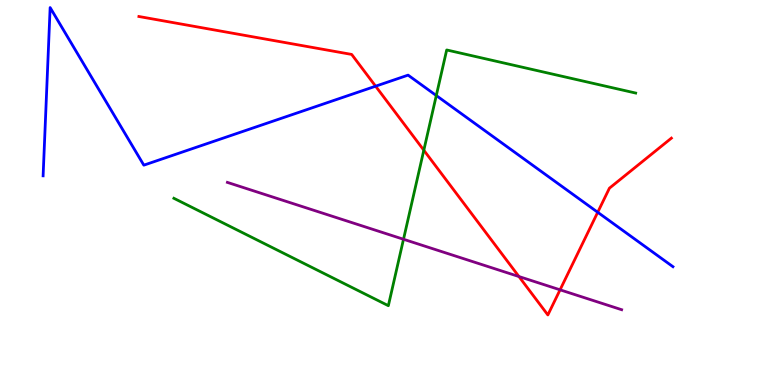[{'lines': ['blue', 'red'], 'intersections': [{'x': 4.85, 'y': 7.76}, {'x': 7.71, 'y': 4.49}]}, {'lines': ['green', 'red'], 'intersections': [{'x': 5.47, 'y': 6.1}]}, {'lines': ['purple', 'red'], 'intersections': [{'x': 6.7, 'y': 2.82}, {'x': 7.23, 'y': 2.47}]}, {'lines': ['blue', 'green'], 'intersections': [{'x': 5.63, 'y': 7.52}]}, {'lines': ['blue', 'purple'], 'intersections': []}, {'lines': ['green', 'purple'], 'intersections': [{'x': 5.21, 'y': 3.79}]}]